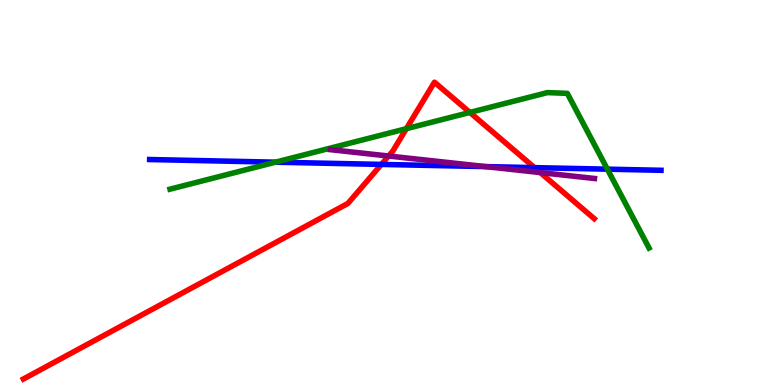[{'lines': ['blue', 'red'], 'intersections': [{'x': 4.92, 'y': 5.73}, {'x': 6.9, 'y': 5.65}]}, {'lines': ['green', 'red'], 'intersections': [{'x': 5.24, 'y': 6.66}, {'x': 6.06, 'y': 7.08}]}, {'lines': ['purple', 'red'], 'intersections': [{'x': 5.01, 'y': 5.95}, {'x': 6.97, 'y': 5.52}]}, {'lines': ['blue', 'green'], 'intersections': [{'x': 3.55, 'y': 5.79}, {'x': 7.84, 'y': 5.61}]}, {'lines': ['blue', 'purple'], 'intersections': [{'x': 6.27, 'y': 5.67}]}, {'lines': ['green', 'purple'], 'intersections': []}]